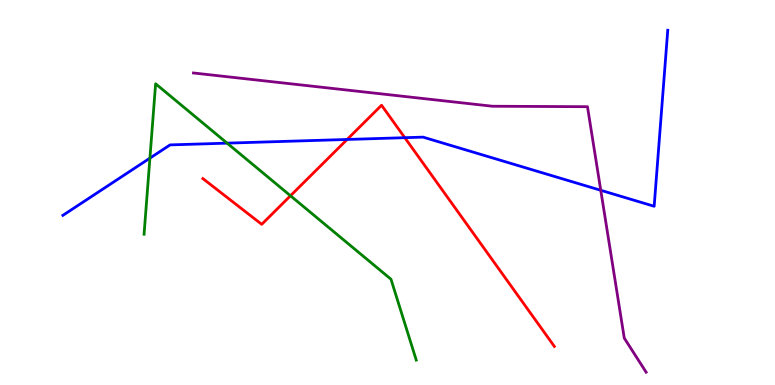[{'lines': ['blue', 'red'], 'intersections': [{'x': 4.48, 'y': 6.38}, {'x': 5.22, 'y': 6.42}]}, {'lines': ['green', 'red'], 'intersections': [{'x': 3.75, 'y': 4.92}]}, {'lines': ['purple', 'red'], 'intersections': []}, {'lines': ['blue', 'green'], 'intersections': [{'x': 1.93, 'y': 5.89}, {'x': 2.93, 'y': 6.28}]}, {'lines': ['blue', 'purple'], 'intersections': [{'x': 7.75, 'y': 5.06}]}, {'lines': ['green', 'purple'], 'intersections': []}]